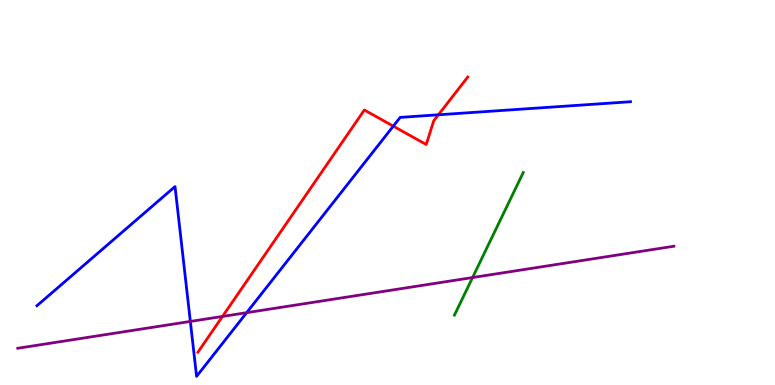[{'lines': ['blue', 'red'], 'intersections': [{'x': 5.07, 'y': 6.72}, {'x': 5.66, 'y': 7.02}]}, {'lines': ['green', 'red'], 'intersections': []}, {'lines': ['purple', 'red'], 'intersections': [{'x': 2.87, 'y': 1.78}]}, {'lines': ['blue', 'green'], 'intersections': []}, {'lines': ['blue', 'purple'], 'intersections': [{'x': 2.46, 'y': 1.65}, {'x': 3.18, 'y': 1.88}]}, {'lines': ['green', 'purple'], 'intersections': [{'x': 6.1, 'y': 2.79}]}]